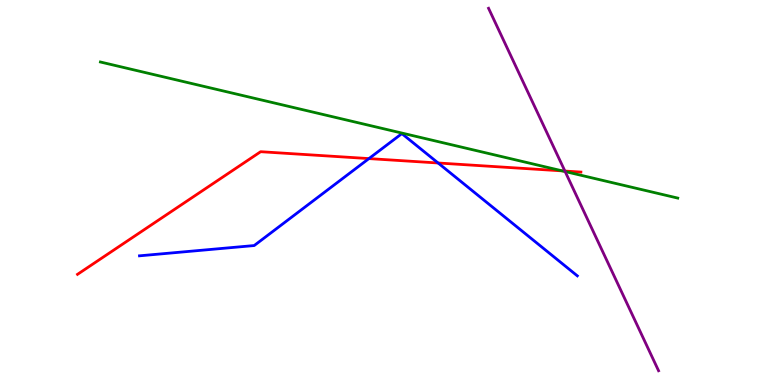[{'lines': ['blue', 'red'], 'intersections': [{'x': 4.76, 'y': 5.88}, {'x': 5.65, 'y': 5.77}]}, {'lines': ['green', 'red'], 'intersections': [{'x': 7.26, 'y': 5.56}]}, {'lines': ['purple', 'red'], 'intersections': [{'x': 7.29, 'y': 5.56}]}, {'lines': ['blue', 'green'], 'intersections': []}, {'lines': ['blue', 'purple'], 'intersections': []}, {'lines': ['green', 'purple'], 'intersections': [{'x': 7.29, 'y': 5.54}]}]